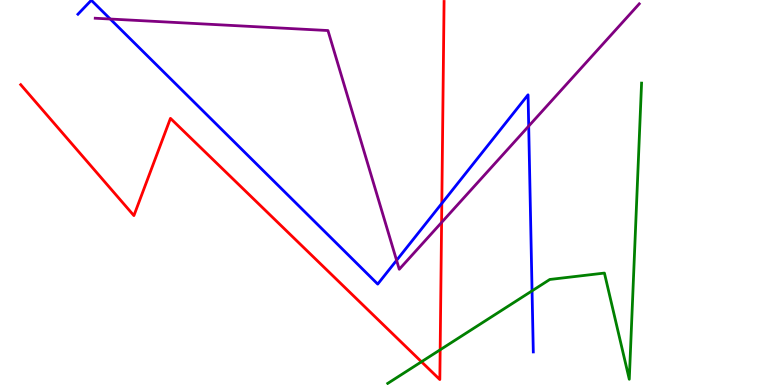[{'lines': ['blue', 'red'], 'intersections': [{'x': 5.7, 'y': 4.72}]}, {'lines': ['green', 'red'], 'intersections': [{'x': 5.44, 'y': 0.603}, {'x': 5.68, 'y': 0.915}]}, {'lines': ['purple', 'red'], 'intersections': [{'x': 5.7, 'y': 4.22}]}, {'lines': ['blue', 'green'], 'intersections': [{'x': 6.87, 'y': 2.45}]}, {'lines': ['blue', 'purple'], 'intersections': [{'x': 1.42, 'y': 9.51}, {'x': 5.12, 'y': 3.24}, {'x': 6.82, 'y': 6.72}]}, {'lines': ['green', 'purple'], 'intersections': []}]